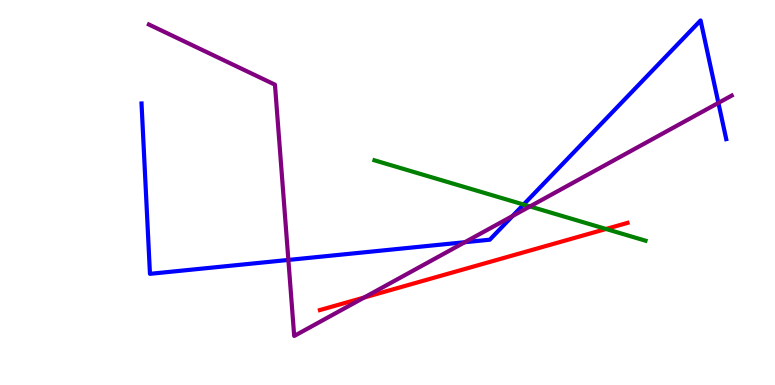[{'lines': ['blue', 'red'], 'intersections': []}, {'lines': ['green', 'red'], 'intersections': [{'x': 7.82, 'y': 4.05}]}, {'lines': ['purple', 'red'], 'intersections': [{'x': 4.7, 'y': 2.27}]}, {'lines': ['blue', 'green'], 'intersections': [{'x': 6.76, 'y': 4.69}]}, {'lines': ['blue', 'purple'], 'intersections': [{'x': 3.72, 'y': 3.25}, {'x': 6.0, 'y': 3.71}, {'x': 6.61, 'y': 4.39}, {'x': 9.27, 'y': 7.33}]}, {'lines': ['green', 'purple'], 'intersections': [{'x': 6.84, 'y': 4.64}]}]